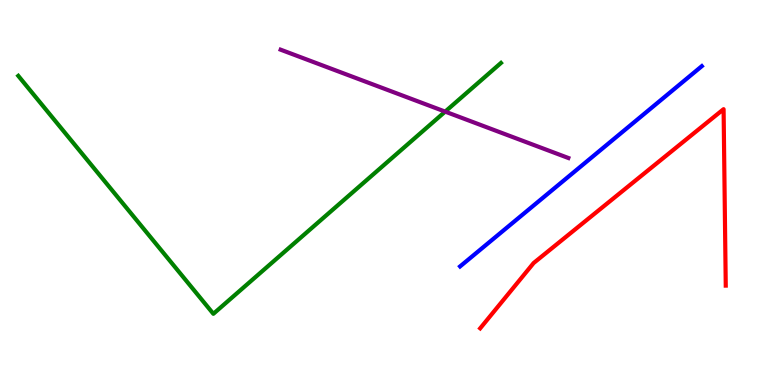[{'lines': ['blue', 'red'], 'intersections': []}, {'lines': ['green', 'red'], 'intersections': []}, {'lines': ['purple', 'red'], 'intersections': []}, {'lines': ['blue', 'green'], 'intersections': []}, {'lines': ['blue', 'purple'], 'intersections': []}, {'lines': ['green', 'purple'], 'intersections': [{'x': 5.74, 'y': 7.1}]}]